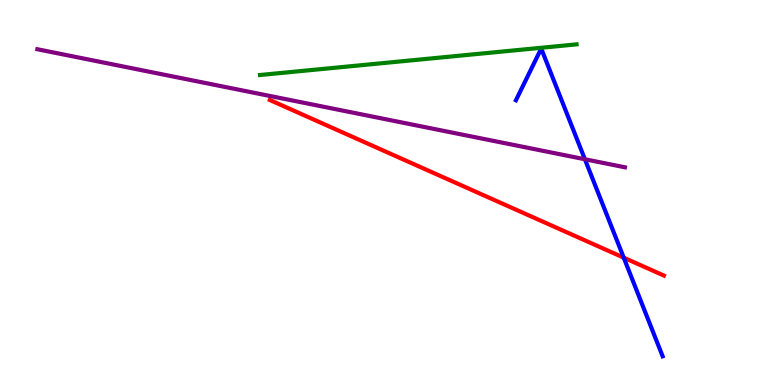[{'lines': ['blue', 'red'], 'intersections': [{'x': 8.05, 'y': 3.31}]}, {'lines': ['green', 'red'], 'intersections': []}, {'lines': ['purple', 'red'], 'intersections': []}, {'lines': ['blue', 'green'], 'intersections': []}, {'lines': ['blue', 'purple'], 'intersections': [{'x': 7.55, 'y': 5.86}]}, {'lines': ['green', 'purple'], 'intersections': []}]